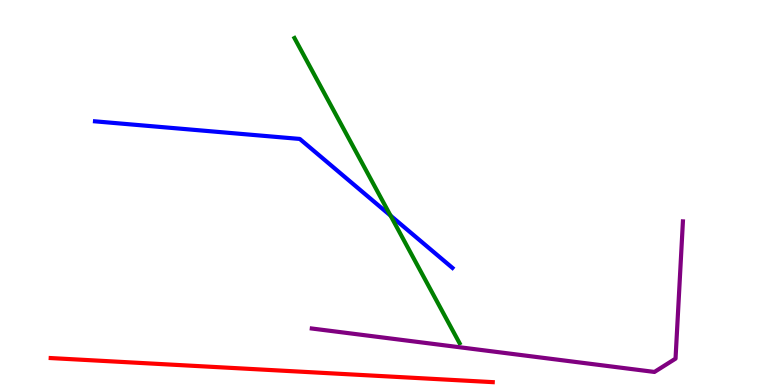[{'lines': ['blue', 'red'], 'intersections': []}, {'lines': ['green', 'red'], 'intersections': []}, {'lines': ['purple', 'red'], 'intersections': []}, {'lines': ['blue', 'green'], 'intersections': [{'x': 5.04, 'y': 4.4}]}, {'lines': ['blue', 'purple'], 'intersections': []}, {'lines': ['green', 'purple'], 'intersections': []}]